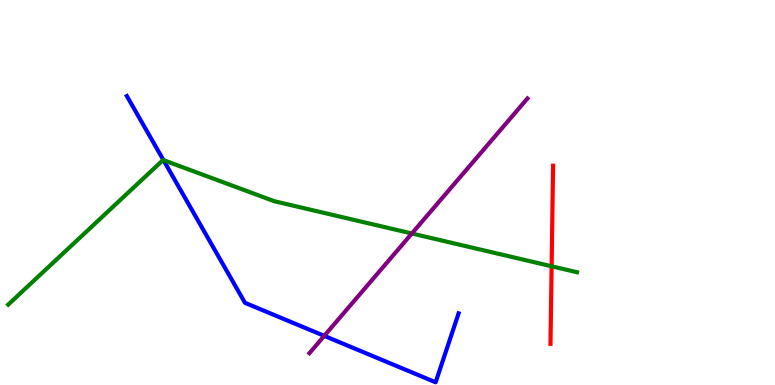[{'lines': ['blue', 'red'], 'intersections': []}, {'lines': ['green', 'red'], 'intersections': [{'x': 7.12, 'y': 3.08}]}, {'lines': ['purple', 'red'], 'intersections': []}, {'lines': ['blue', 'green'], 'intersections': [{'x': 2.11, 'y': 5.84}]}, {'lines': ['blue', 'purple'], 'intersections': [{'x': 4.18, 'y': 1.28}]}, {'lines': ['green', 'purple'], 'intersections': [{'x': 5.31, 'y': 3.94}]}]